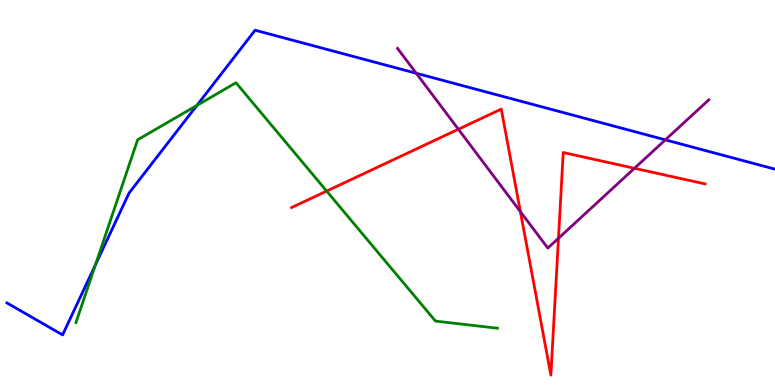[{'lines': ['blue', 'red'], 'intersections': []}, {'lines': ['green', 'red'], 'intersections': [{'x': 4.21, 'y': 5.04}]}, {'lines': ['purple', 'red'], 'intersections': [{'x': 5.91, 'y': 6.64}, {'x': 6.71, 'y': 4.5}, {'x': 7.21, 'y': 3.81}, {'x': 8.19, 'y': 5.63}]}, {'lines': ['blue', 'green'], 'intersections': [{'x': 1.23, 'y': 3.12}, {'x': 2.54, 'y': 7.26}]}, {'lines': ['blue', 'purple'], 'intersections': [{'x': 5.37, 'y': 8.1}, {'x': 8.59, 'y': 6.37}]}, {'lines': ['green', 'purple'], 'intersections': []}]